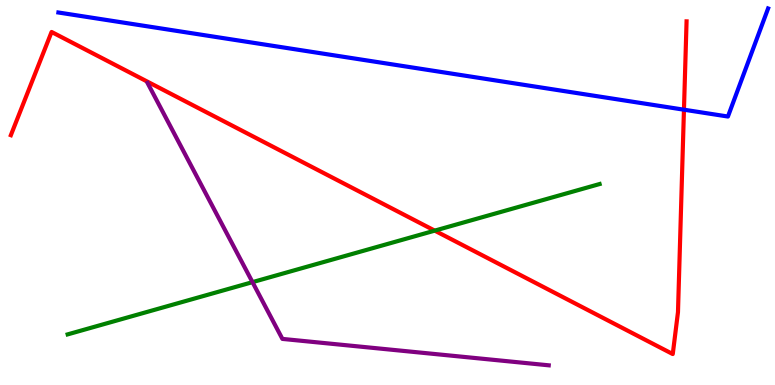[{'lines': ['blue', 'red'], 'intersections': [{'x': 8.83, 'y': 7.15}]}, {'lines': ['green', 'red'], 'intersections': [{'x': 5.61, 'y': 4.01}]}, {'lines': ['purple', 'red'], 'intersections': []}, {'lines': ['blue', 'green'], 'intersections': []}, {'lines': ['blue', 'purple'], 'intersections': []}, {'lines': ['green', 'purple'], 'intersections': [{'x': 3.26, 'y': 2.67}]}]